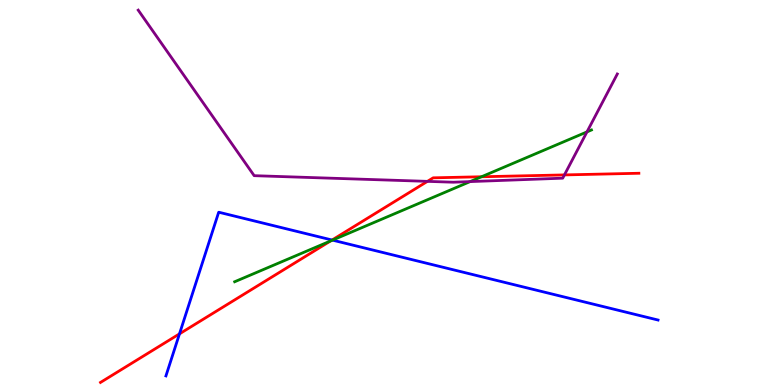[{'lines': ['blue', 'red'], 'intersections': [{'x': 2.32, 'y': 1.33}, {'x': 4.28, 'y': 3.77}]}, {'lines': ['green', 'red'], 'intersections': [{'x': 4.26, 'y': 3.74}, {'x': 6.21, 'y': 5.41}]}, {'lines': ['purple', 'red'], 'intersections': [{'x': 5.52, 'y': 5.29}, {'x': 7.28, 'y': 5.46}]}, {'lines': ['blue', 'green'], 'intersections': [{'x': 4.29, 'y': 3.76}]}, {'lines': ['blue', 'purple'], 'intersections': []}, {'lines': ['green', 'purple'], 'intersections': [{'x': 6.07, 'y': 5.28}, {'x': 7.57, 'y': 6.57}]}]